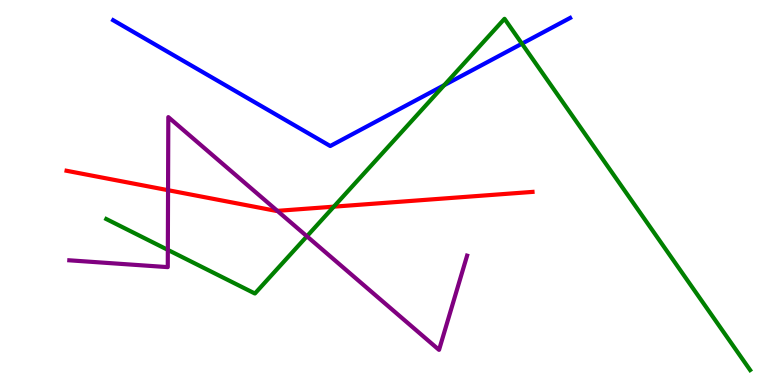[{'lines': ['blue', 'red'], 'intersections': []}, {'lines': ['green', 'red'], 'intersections': [{'x': 4.31, 'y': 4.63}]}, {'lines': ['purple', 'red'], 'intersections': [{'x': 2.17, 'y': 5.06}, {'x': 3.58, 'y': 4.52}]}, {'lines': ['blue', 'green'], 'intersections': [{'x': 5.73, 'y': 7.79}, {'x': 6.73, 'y': 8.87}]}, {'lines': ['blue', 'purple'], 'intersections': []}, {'lines': ['green', 'purple'], 'intersections': [{'x': 2.17, 'y': 3.51}, {'x': 3.96, 'y': 3.86}]}]